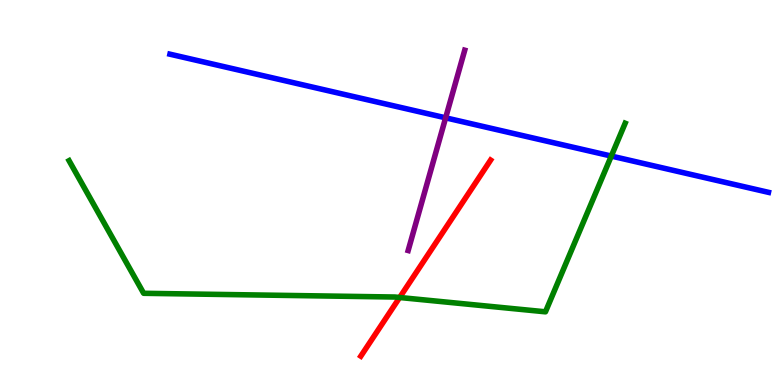[{'lines': ['blue', 'red'], 'intersections': []}, {'lines': ['green', 'red'], 'intersections': [{'x': 5.16, 'y': 2.27}]}, {'lines': ['purple', 'red'], 'intersections': []}, {'lines': ['blue', 'green'], 'intersections': [{'x': 7.89, 'y': 5.95}]}, {'lines': ['blue', 'purple'], 'intersections': [{'x': 5.75, 'y': 6.94}]}, {'lines': ['green', 'purple'], 'intersections': []}]